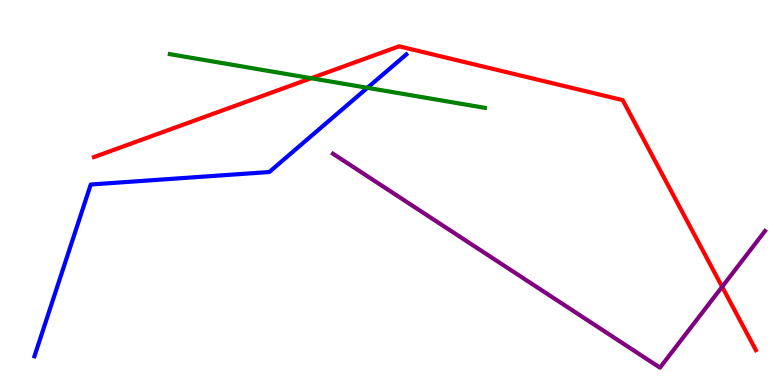[{'lines': ['blue', 'red'], 'intersections': []}, {'lines': ['green', 'red'], 'intersections': [{'x': 4.02, 'y': 7.97}]}, {'lines': ['purple', 'red'], 'intersections': [{'x': 9.32, 'y': 2.55}]}, {'lines': ['blue', 'green'], 'intersections': [{'x': 4.74, 'y': 7.72}]}, {'lines': ['blue', 'purple'], 'intersections': []}, {'lines': ['green', 'purple'], 'intersections': []}]